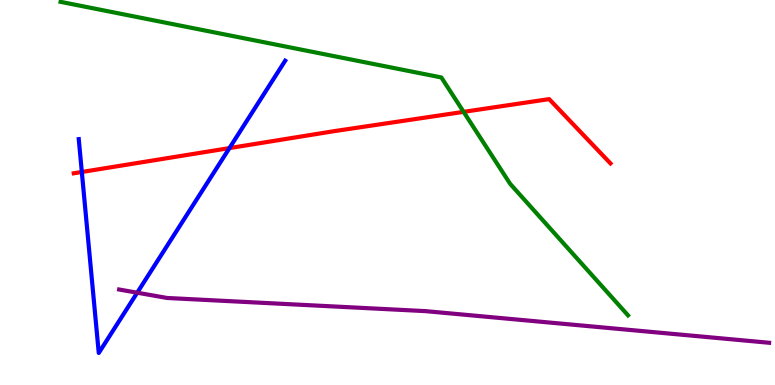[{'lines': ['blue', 'red'], 'intersections': [{'x': 1.06, 'y': 5.53}, {'x': 2.96, 'y': 6.15}]}, {'lines': ['green', 'red'], 'intersections': [{'x': 5.98, 'y': 7.09}]}, {'lines': ['purple', 'red'], 'intersections': []}, {'lines': ['blue', 'green'], 'intersections': []}, {'lines': ['blue', 'purple'], 'intersections': [{'x': 1.77, 'y': 2.4}]}, {'lines': ['green', 'purple'], 'intersections': []}]